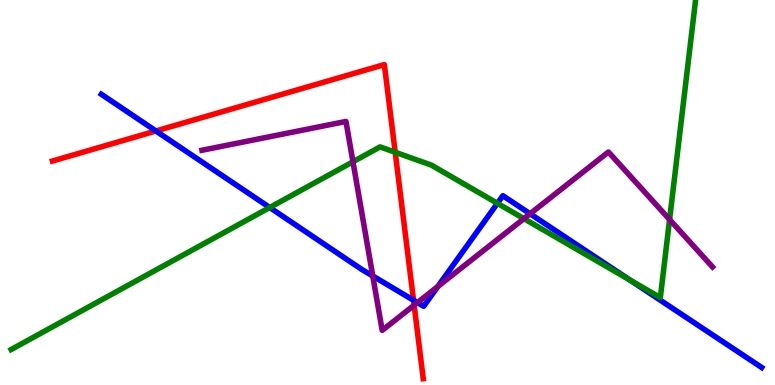[{'lines': ['blue', 'red'], 'intersections': [{'x': 2.01, 'y': 6.6}, {'x': 5.34, 'y': 2.2}]}, {'lines': ['green', 'red'], 'intersections': [{'x': 5.1, 'y': 6.05}]}, {'lines': ['purple', 'red'], 'intersections': [{'x': 5.34, 'y': 2.07}]}, {'lines': ['blue', 'green'], 'intersections': [{'x': 3.48, 'y': 4.61}, {'x': 6.42, 'y': 4.72}, {'x': 8.12, 'y': 2.73}]}, {'lines': ['blue', 'purple'], 'intersections': [{'x': 4.81, 'y': 2.83}, {'x': 5.39, 'y': 2.14}, {'x': 5.65, 'y': 2.56}, {'x': 6.84, 'y': 4.45}]}, {'lines': ['green', 'purple'], 'intersections': [{'x': 4.55, 'y': 5.8}, {'x': 6.76, 'y': 4.32}, {'x': 8.64, 'y': 4.3}]}]